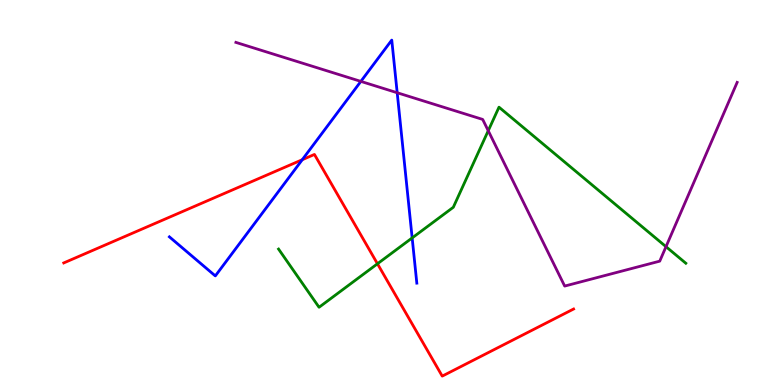[{'lines': ['blue', 'red'], 'intersections': [{'x': 3.9, 'y': 5.85}]}, {'lines': ['green', 'red'], 'intersections': [{'x': 4.87, 'y': 3.15}]}, {'lines': ['purple', 'red'], 'intersections': []}, {'lines': ['blue', 'green'], 'intersections': [{'x': 5.32, 'y': 3.82}]}, {'lines': ['blue', 'purple'], 'intersections': [{'x': 4.66, 'y': 7.89}, {'x': 5.13, 'y': 7.59}]}, {'lines': ['green', 'purple'], 'intersections': [{'x': 6.3, 'y': 6.6}, {'x': 8.59, 'y': 3.59}]}]